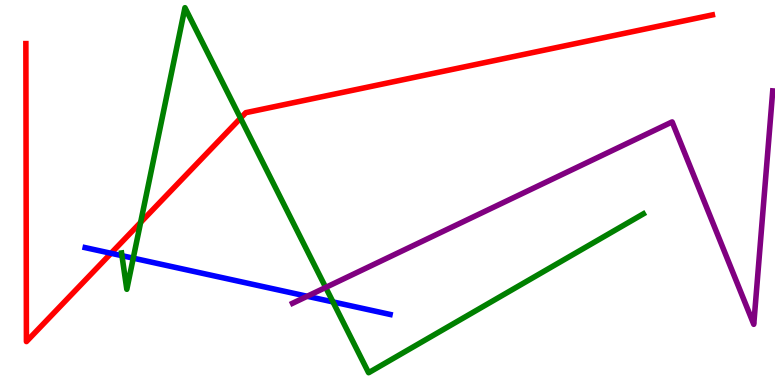[{'lines': ['blue', 'red'], 'intersections': [{'x': 1.43, 'y': 3.42}]}, {'lines': ['green', 'red'], 'intersections': [{'x': 1.81, 'y': 4.22}, {'x': 3.1, 'y': 6.93}]}, {'lines': ['purple', 'red'], 'intersections': []}, {'lines': ['blue', 'green'], 'intersections': [{'x': 1.57, 'y': 3.36}, {'x': 1.72, 'y': 3.29}, {'x': 4.3, 'y': 2.16}]}, {'lines': ['blue', 'purple'], 'intersections': [{'x': 3.96, 'y': 2.3}]}, {'lines': ['green', 'purple'], 'intersections': [{'x': 4.2, 'y': 2.53}]}]